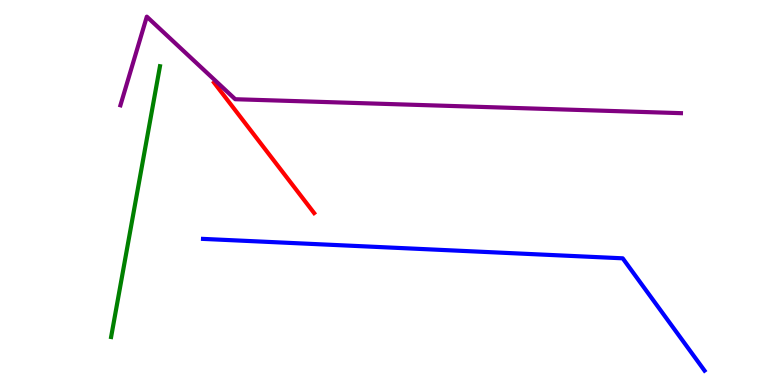[{'lines': ['blue', 'red'], 'intersections': []}, {'lines': ['green', 'red'], 'intersections': []}, {'lines': ['purple', 'red'], 'intersections': []}, {'lines': ['blue', 'green'], 'intersections': []}, {'lines': ['blue', 'purple'], 'intersections': []}, {'lines': ['green', 'purple'], 'intersections': []}]